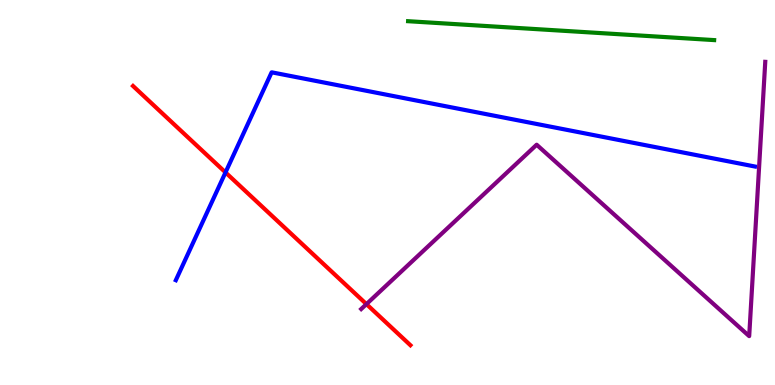[{'lines': ['blue', 'red'], 'intersections': [{'x': 2.91, 'y': 5.52}]}, {'lines': ['green', 'red'], 'intersections': []}, {'lines': ['purple', 'red'], 'intersections': [{'x': 4.73, 'y': 2.1}]}, {'lines': ['blue', 'green'], 'intersections': []}, {'lines': ['blue', 'purple'], 'intersections': []}, {'lines': ['green', 'purple'], 'intersections': []}]